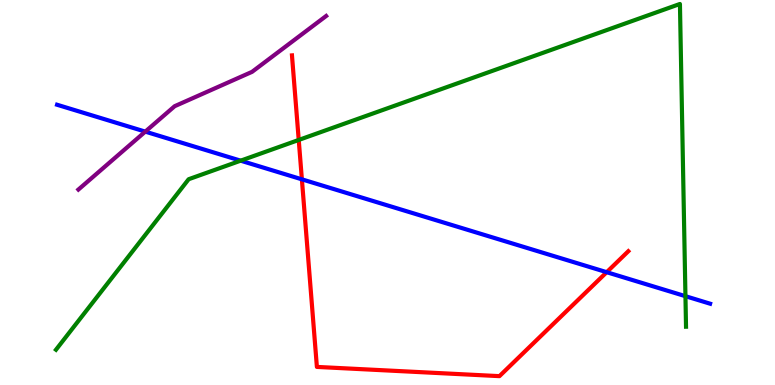[{'lines': ['blue', 'red'], 'intersections': [{'x': 3.9, 'y': 5.34}, {'x': 7.83, 'y': 2.93}]}, {'lines': ['green', 'red'], 'intersections': [{'x': 3.85, 'y': 6.36}]}, {'lines': ['purple', 'red'], 'intersections': []}, {'lines': ['blue', 'green'], 'intersections': [{'x': 3.11, 'y': 5.83}, {'x': 8.84, 'y': 2.31}]}, {'lines': ['blue', 'purple'], 'intersections': [{'x': 1.87, 'y': 6.58}]}, {'lines': ['green', 'purple'], 'intersections': []}]